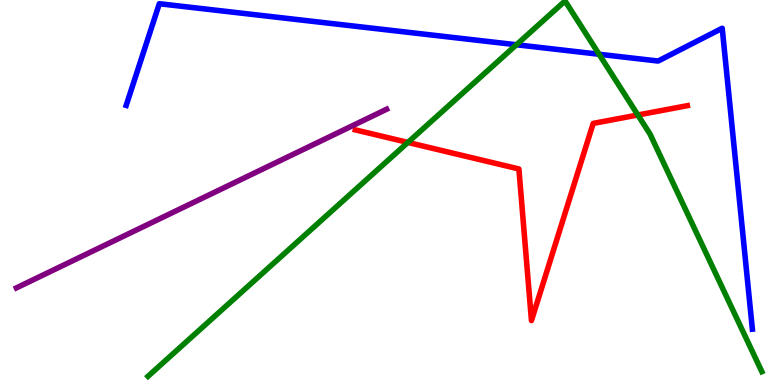[{'lines': ['blue', 'red'], 'intersections': []}, {'lines': ['green', 'red'], 'intersections': [{'x': 5.26, 'y': 6.3}, {'x': 8.23, 'y': 7.01}]}, {'lines': ['purple', 'red'], 'intersections': []}, {'lines': ['blue', 'green'], 'intersections': [{'x': 6.66, 'y': 8.84}, {'x': 7.73, 'y': 8.59}]}, {'lines': ['blue', 'purple'], 'intersections': []}, {'lines': ['green', 'purple'], 'intersections': []}]